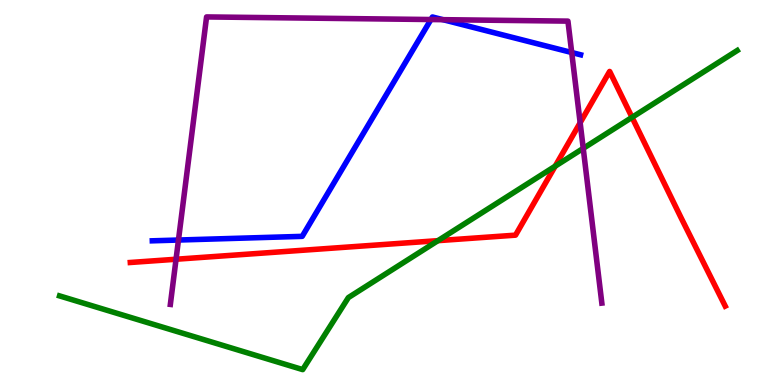[{'lines': ['blue', 'red'], 'intersections': []}, {'lines': ['green', 'red'], 'intersections': [{'x': 5.65, 'y': 3.75}, {'x': 7.16, 'y': 5.68}, {'x': 8.16, 'y': 6.95}]}, {'lines': ['purple', 'red'], 'intersections': [{'x': 2.27, 'y': 3.27}, {'x': 7.49, 'y': 6.81}]}, {'lines': ['blue', 'green'], 'intersections': []}, {'lines': ['blue', 'purple'], 'intersections': [{'x': 2.3, 'y': 3.77}, {'x': 5.56, 'y': 9.49}, {'x': 5.72, 'y': 9.49}, {'x': 7.38, 'y': 8.64}]}, {'lines': ['green', 'purple'], 'intersections': [{'x': 7.53, 'y': 6.15}]}]